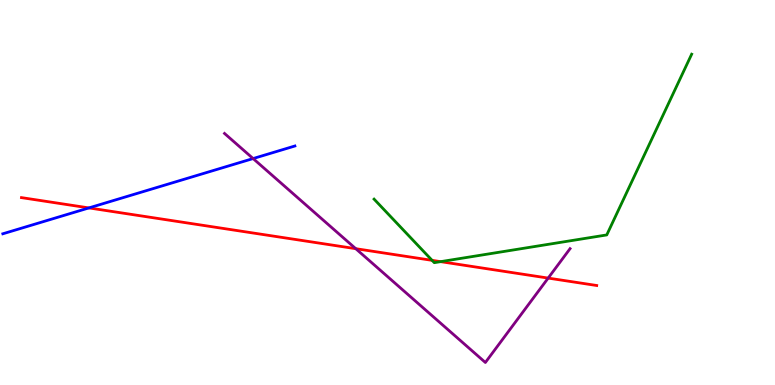[{'lines': ['blue', 'red'], 'intersections': [{'x': 1.15, 'y': 4.6}]}, {'lines': ['green', 'red'], 'intersections': [{'x': 5.58, 'y': 3.24}, {'x': 5.69, 'y': 3.2}]}, {'lines': ['purple', 'red'], 'intersections': [{'x': 4.59, 'y': 3.54}, {'x': 7.07, 'y': 2.78}]}, {'lines': ['blue', 'green'], 'intersections': []}, {'lines': ['blue', 'purple'], 'intersections': [{'x': 3.27, 'y': 5.88}]}, {'lines': ['green', 'purple'], 'intersections': []}]